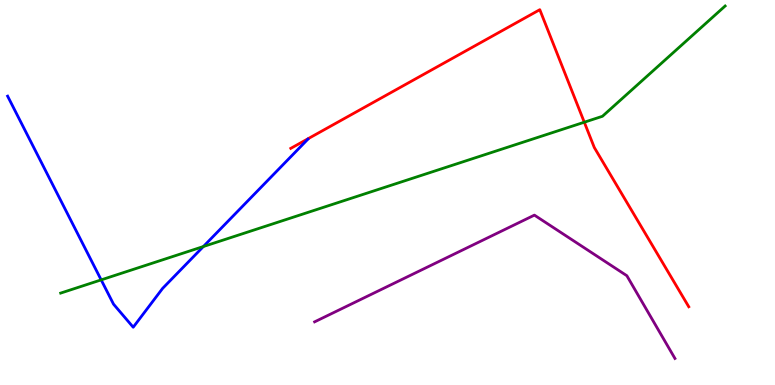[{'lines': ['blue', 'red'], 'intersections': []}, {'lines': ['green', 'red'], 'intersections': [{'x': 7.54, 'y': 6.83}]}, {'lines': ['purple', 'red'], 'intersections': []}, {'lines': ['blue', 'green'], 'intersections': [{'x': 1.31, 'y': 2.73}, {'x': 2.62, 'y': 3.6}]}, {'lines': ['blue', 'purple'], 'intersections': []}, {'lines': ['green', 'purple'], 'intersections': []}]